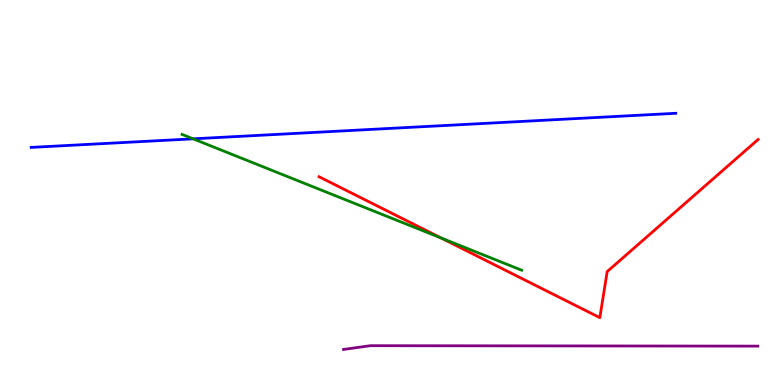[{'lines': ['blue', 'red'], 'intersections': []}, {'lines': ['green', 'red'], 'intersections': [{'x': 5.69, 'y': 3.82}]}, {'lines': ['purple', 'red'], 'intersections': []}, {'lines': ['blue', 'green'], 'intersections': [{'x': 2.49, 'y': 6.39}]}, {'lines': ['blue', 'purple'], 'intersections': []}, {'lines': ['green', 'purple'], 'intersections': []}]